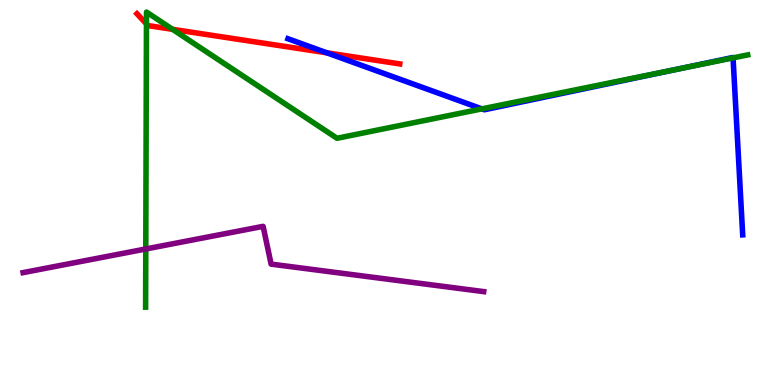[{'lines': ['blue', 'red'], 'intersections': [{'x': 4.22, 'y': 8.63}]}, {'lines': ['green', 'red'], 'intersections': [{'x': 1.89, 'y': 9.38}, {'x': 2.23, 'y': 9.24}]}, {'lines': ['purple', 'red'], 'intersections': []}, {'lines': ['blue', 'green'], 'intersections': [{'x': 6.22, 'y': 7.17}, {'x': 8.72, 'y': 8.19}, {'x': 9.46, 'y': 8.5}]}, {'lines': ['blue', 'purple'], 'intersections': []}, {'lines': ['green', 'purple'], 'intersections': [{'x': 1.88, 'y': 3.53}]}]